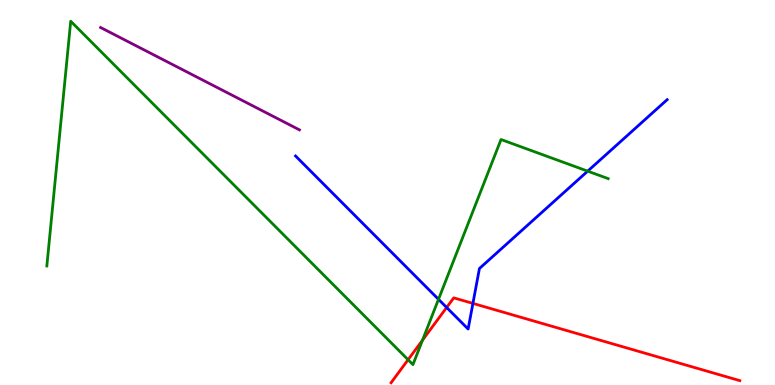[{'lines': ['blue', 'red'], 'intersections': [{'x': 5.76, 'y': 2.01}, {'x': 6.1, 'y': 2.12}]}, {'lines': ['green', 'red'], 'intersections': [{'x': 5.27, 'y': 0.657}, {'x': 5.45, 'y': 1.16}]}, {'lines': ['purple', 'red'], 'intersections': []}, {'lines': ['blue', 'green'], 'intersections': [{'x': 5.66, 'y': 2.23}, {'x': 7.58, 'y': 5.55}]}, {'lines': ['blue', 'purple'], 'intersections': []}, {'lines': ['green', 'purple'], 'intersections': []}]